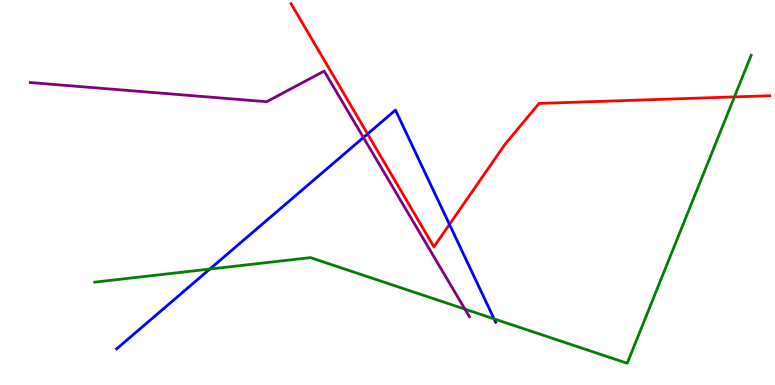[{'lines': ['blue', 'red'], 'intersections': [{'x': 4.74, 'y': 6.52}, {'x': 5.8, 'y': 4.17}]}, {'lines': ['green', 'red'], 'intersections': [{'x': 9.48, 'y': 7.48}]}, {'lines': ['purple', 'red'], 'intersections': []}, {'lines': ['blue', 'green'], 'intersections': [{'x': 2.71, 'y': 3.01}, {'x': 6.38, 'y': 1.72}]}, {'lines': ['blue', 'purple'], 'intersections': [{'x': 4.69, 'y': 6.43}]}, {'lines': ['green', 'purple'], 'intersections': [{'x': 6.0, 'y': 1.97}]}]